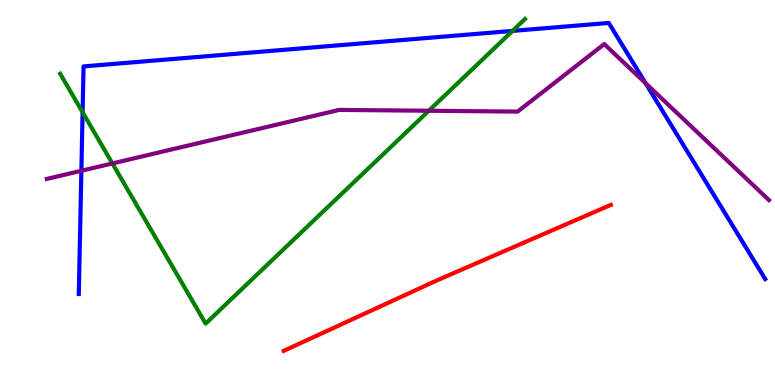[{'lines': ['blue', 'red'], 'intersections': []}, {'lines': ['green', 'red'], 'intersections': []}, {'lines': ['purple', 'red'], 'intersections': []}, {'lines': ['blue', 'green'], 'intersections': [{'x': 1.07, 'y': 7.08}, {'x': 6.61, 'y': 9.2}]}, {'lines': ['blue', 'purple'], 'intersections': [{'x': 1.05, 'y': 5.56}, {'x': 8.33, 'y': 7.84}]}, {'lines': ['green', 'purple'], 'intersections': [{'x': 1.45, 'y': 5.75}, {'x': 5.53, 'y': 7.12}]}]